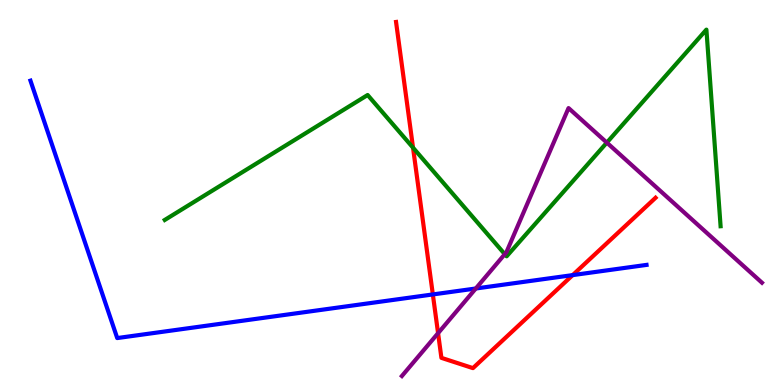[{'lines': ['blue', 'red'], 'intersections': [{'x': 5.59, 'y': 2.35}, {'x': 7.39, 'y': 2.85}]}, {'lines': ['green', 'red'], 'intersections': [{'x': 5.33, 'y': 6.16}]}, {'lines': ['purple', 'red'], 'intersections': [{'x': 5.65, 'y': 1.35}]}, {'lines': ['blue', 'green'], 'intersections': []}, {'lines': ['blue', 'purple'], 'intersections': [{'x': 6.14, 'y': 2.51}]}, {'lines': ['green', 'purple'], 'intersections': [{'x': 6.51, 'y': 3.4}, {'x': 7.83, 'y': 6.3}]}]